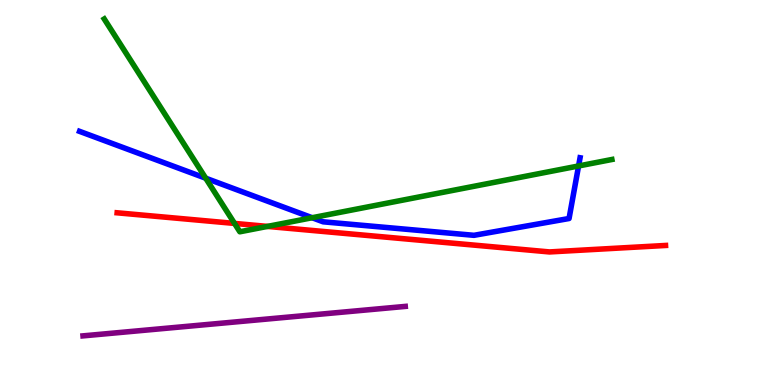[{'lines': ['blue', 'red'], 'intersections': []}, {'lines': ['green', 'red'], 'intersections': [{'x': 3.03, 'y': 4.2}, {'x': 3.45, 'y': 4.12}]}, {'lines': ['purple', 'red'], 'intersections': []}, {'lines': ['blue', 'green'], 'intersections': [{'x': 2.65, 'y': 5.37}, {'x': 4.03, 'y': 4.34}, {'x': 7.47, 'y': 5.69}]}, {'lines': ['blue', 'purple'], 'intersections': []}, {'lines': ['green', 'purple'], 'intersections': []}]